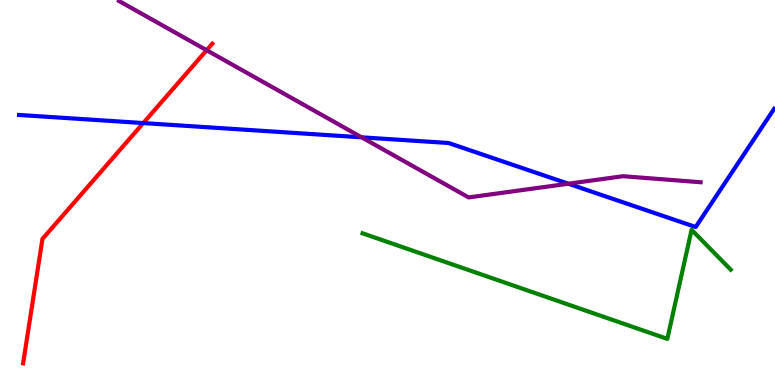[{'lines': ['blue', 'red'], 'intersections': [{'x': 1.85, 'y': 6.8}]}, {'lines': ['green', 'red'], 'intersections': []}, {'lines': ['purple', 'red'], 'intersections': [{'x': 2.67, 'y': 8.7}]}, {'lines': ['blue', 'green'], 'intersections': []}, {'lines': ['blue', 'purple'], 'intersections': [{'x': 4.67, 'y': 6.43}, {'x': 7.33, 'y': 5.23}]}, {'lines': ['green', 'purple'], 'intersections': []}]